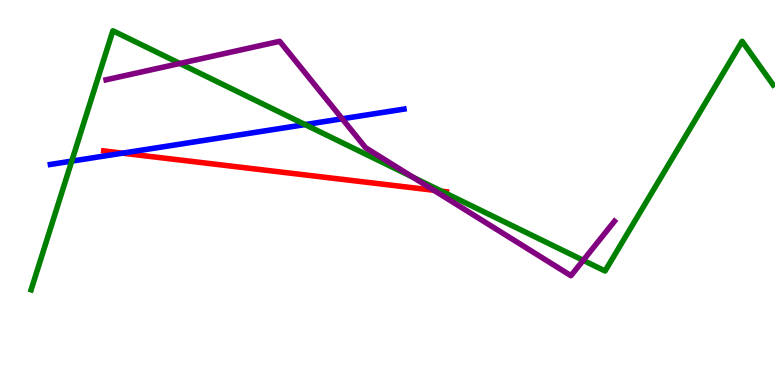[{'lines': ['blue', 'red'], 'intersections': [{'x': 1.58, 'y': 6.02}]}, {'lines': ['green', 'red'], 'intersections': [{'x': 5.7, 'y': 5.03}]}, {'lines': ['purple', 'red'], 'intersections': [{'x': 5.6, 'y': 5.06}]}, {'lines': ['blue', 'green'], 'intersections': [{'x': 0.926, 'y': 5.82}, {'x': 3.94, 'y': 6.76}]}, {'lines': ['blue', 'purple'], 'intersections': [{'x': 4.42, 'y': 6.91}]}, {'lines': ['green', 'purple'], 'intersections': [{'x': 2.32, 'y': 8.35}, {'x': 5.33, 'y': 5.4}, {'x': 7.53, 'y': 3.24}]}]